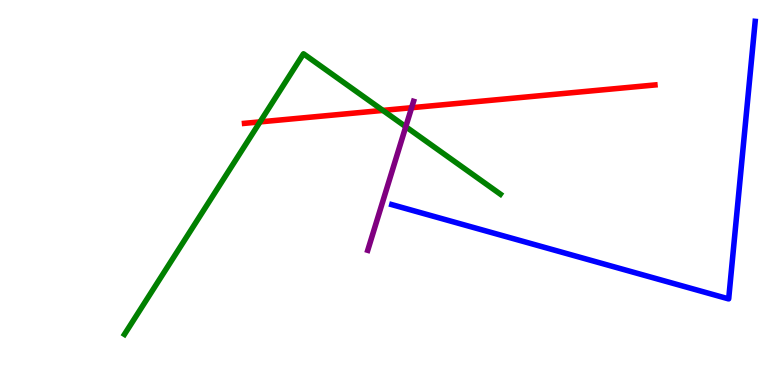[{'lines': ['blue', 'red'], 'intersections': []}, {'lines': ['green', 'red'], 'intersections': [{'x': 3.36, 'y': 6.83}, {'x': 4.94, 'y': 7.13}]}, {'lines': ['purple', 'red'], 'intersections': [{'x': 5.31, 'y': 7.2}]}, {'lines': ['blue', 'green'], 'intersections': []}, {'lines': ['blue', 'purple'], 'intersections': []}, {'lines': ['green', 'purple'], 'intersections': [{'x': 5.24, 'y': 6.71}]}]